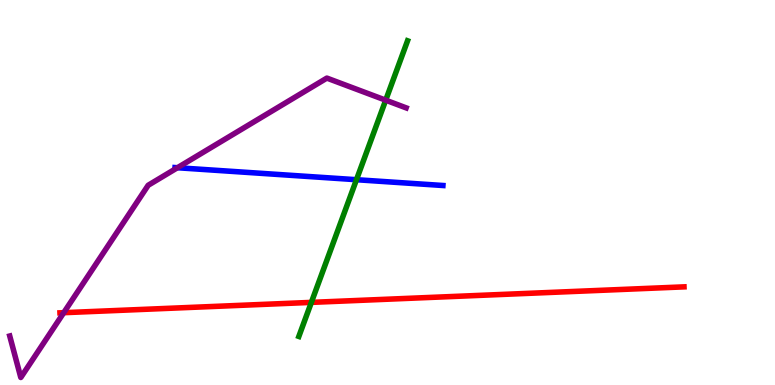[{'lines': ['blue', 'red'], 'intersections': []}, {'lines': ['green', 'red'], 'intersections': [{'x': 4.02, 'y': 2.15}]}, {'lines': ['purple', 'red'], 'intersections': [{'x': 0.822, 'y': 1.88}]}, {'lines': ['blue', 'green'], 'intersections': [{'x': 4.6, 'y': 5.33}]}, {'lines': ['blue', 'purple'], 'intersections': [{'x': 2.29, 'y': 5.64}]}, {'lines': ['green', 'purple'], 'intersections': [{'x': 4.98, 'y': 7.4}]}]